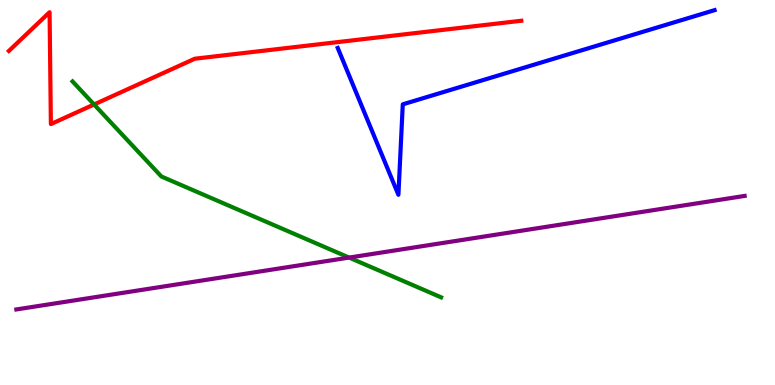[{'lines': ['blue', 'red'], 'intersections': []}, {'lines': ['green', 'red'], 'intersections': [{'x': 1.21, 'y': 7.29}]}, {'lines': ['purple', 'red'], 'intersections': []}, {'lines': ['blue', 'green'], 'intersections': []}, {'lines': ['blue', 'purple'], 'intersections': []}, {'lines': ['green', 'purple'], 'intersections': [{'x': 4.5, 'y': 3.31}]}]